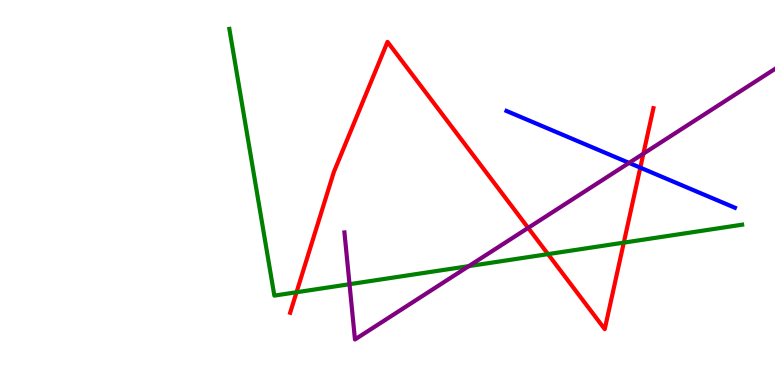[{'lines': ['blue', 'red'], 'intersections': [{'x': 8.26, 'y': 5.65}]}, {'lines': ['green', 'red'], 'intersections': [{'x': 3.83, 'y': 2.41}, {'x': 7.07, 'y': 3.4}, {'x': 8.05, 'y': 3.7}]}, {'lines': ['purple', 'red'], 'intersections': [{'x': 6.82, 'y': 4.08}, {'x': 8.3, 'y': 6.01}]}, {'lines': ['blue', 'green'], 'intersections': []}, {'lines': ['blue', 'purple'], 'intersections': [{'x': 8.12, 'y': 5.77}]}, {'lines': ['green', 'purple'], 'intersections': [{'x': 4.51, 'y': 2.62}, {'x': 6.05, 'y': 3.09}]}]